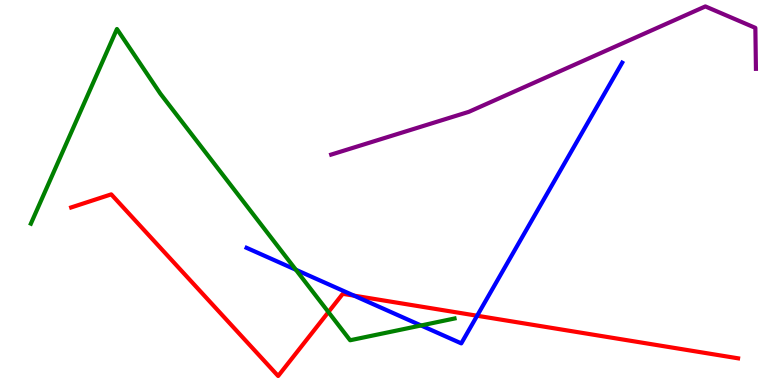[{'lines': ['blue', 'red'], 'intersections': [{'x': 4.57, 'y': 2.32}, {'x': 6.16, 'y': 1.8}]}, {'lines': ['green', 'red'], 'intersections': [{'x': 4.24, 'y': 1.89}]}, {'lines': ['purple', 'red'], 'intersections': []}, {'lines': ['blue', 'green'], 'intersections': [{'x': 3.82, 'y': 2.99}, {'x': 5.43, 'y': 1.55}]}, {'lines': ['blue', 'purple'], 'intersections': []}, {'lines': ['green', 'purple'], 'intersections': []}]